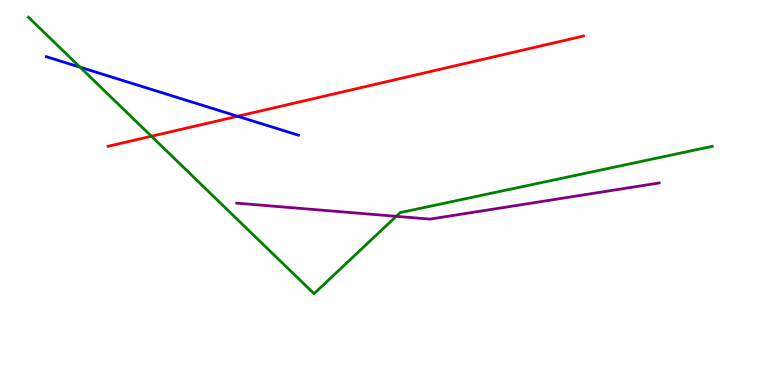[{'lines': ['blue', 'red'], 'intersections': [{'x': 3.07, 'y': 6.98}]}, {'lines': ['green', 'red'], 'intersections': [{'x': 1.95, 'y': 6.46}]}, {'lines': ['purple', 'red'], 'intersections': []}, {'lines': ['blue', 'green'], 'intersections': [{'x': 1.03, 'y': 8.25}]}, {'lines': ['blue', 'purple'], 'intersections': []}, {'lines': ['green', 'purple'], 'intersections': [{'x': 5.11, 'y': 4.38}]}]